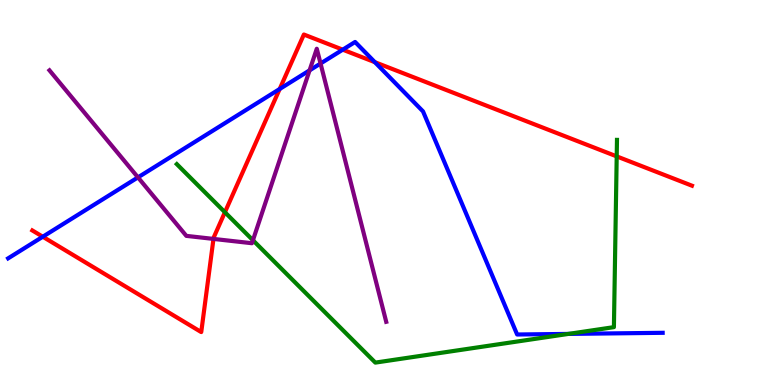[{'lines': ['blue', 'red'], 'intersections': [{'x': 0.552, 'y': 3.85}, {'x': 3.61, 'y': 7.69}, {'x': 4.42, 'y': 8.71}, {'x': 4.84, 'y': 8.38}]}, {'lines': ['green', 'red'], 'intersections': [{'x': 2.9, 'y': 4.49}, {'x': 7.96, 'y': 5.94}]}, {'lines': ['purple', 'red'], 'intersections': [{'x': 2.75, 'y': 3.79}]}, {'lines': ['blue', 'green'], 'intersections': [{'x': 7.33, 'y': 1.33}]}, {'lines': ['blue', 'purple'], 'intersections': [{'x': 1.78, 'y': 5.39}, {'x': 3.99, 'y': 8.17}, {'x': 4.14, 'y': 8.35}]}, {'lines': ['green', 'purple'], 'intersections': [{'x': 3.26, 'y': 3.76}]}]